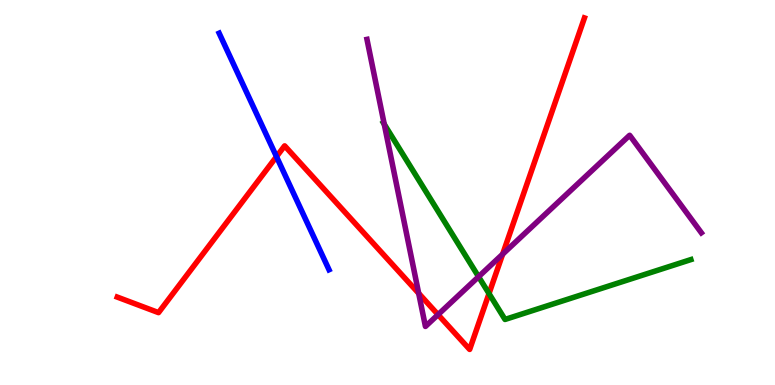[{'lines': ['blue', 'red'], 'intersections': [{'x': 3.57, 'y': 5.93}]}, {'lines': ['green', 'red'], 'intersections': [{'x': 6.31, 'y': 2.37}]}, {'lines': ['purple', 'red'], 'intersections': [{'x': 5.4, 'y': 2.38}, {'x': 5.65, 'y': 1.83}, {'x': 6.49, 'y': 3.4}]}, {'lines': ['blue', 'green'], 'intersections': []}, {'lines': ['blue', 'purple'], 'intersections': []}, {'lines': ['green', 'purple'], 'intersections': [{'x': 4.96, 'y': 6.77}, {'x': 6.18, 'y': 2.81}]}]